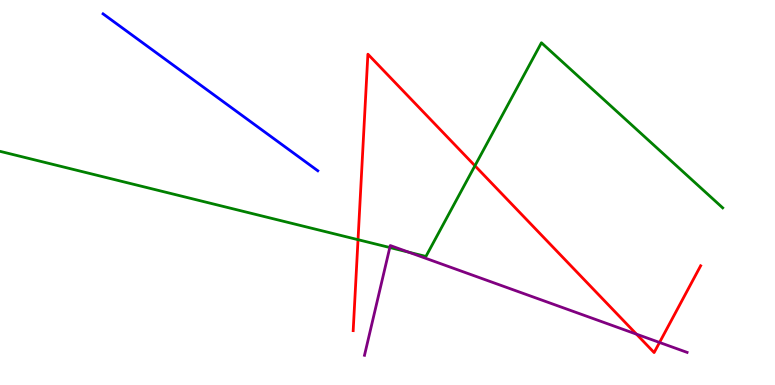[{'lines': ['blue', 'red'], 'intersections': []}, {'lines': ['green', 'red'], 'intersections': [{'x': 4.62, 'y': 3.77}, {'x': 6.13, 'y': 5.69}]}, {'lines': ['purple', 'red'], 'intersections': [{'x': 8.21, 'y': 1.32}, {'x': 8.51, 'y': 1.1}]}, {'lines': ['blue', 'green'], 'intersections': []}, {'lines': ['blue', 'purple'], 'intersections': []}, {'lines': ['green', 'purple'], 'intersections': [{'x': 5.03, 'y': 3.57}, {'x': 5.27, 'y': 3.45}]}]